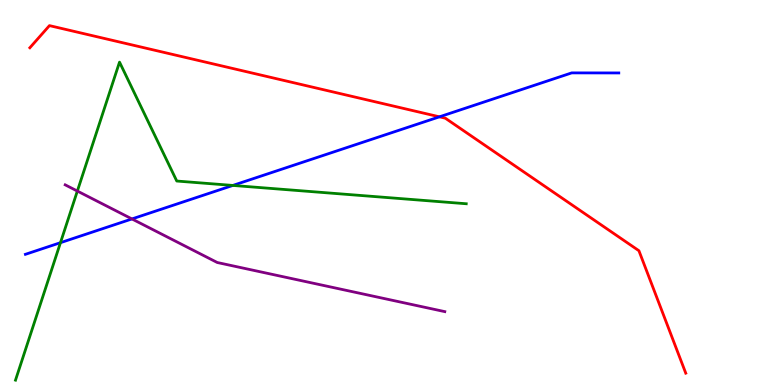[{'lines': ['blue', 'red'], 'intersections': [{'x': 5.67, 'y': 6.97}]}, {'lines': ['green', 'red'], 'intersections': []}, {'lines': ['purple', 'red'], 'intersections': []}, {'lines': ['blue', 'green'], 'intersections': [{'x': 0.78, 'y': 3.7}, {'x': 3.0, 'y': 5.18}]}, {'lines': ['blue', 'purple'], 'intersections': [{'x': 1.7, 'y': 4.31}]}, {'lines': ['green', 'purple'], 'intersections': [{'x': 0.998, 'y': 5.04}]}]